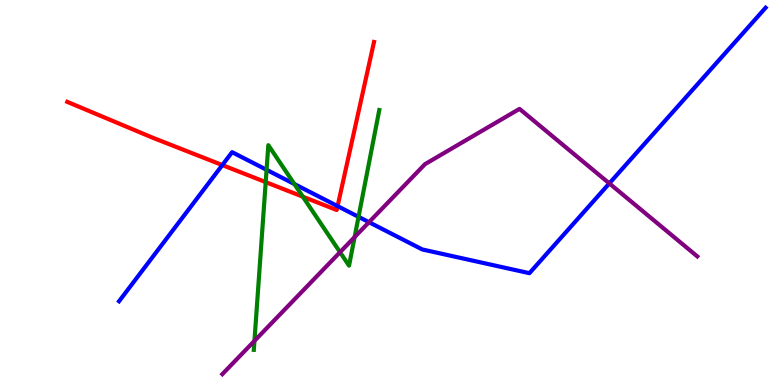[{'lines': ['blue', 'red'], 'intersections': [{'x': 2.87, 'y': 5.71}, {'x': 4.36, 'y': 4.65}]}, {'lines': ['green', 'red'], 'intersections': [{'x': 3.43, 'y': 5.27}, {'x': 3.91, 'y': 4.89}]}, {'lines': ['purple', 'red'], 'intersections': []}, {'lines': ['blue', 'green'], 'intersections': [{'x': 3.44, 'y': 5.59}, {'x': 3.8, 'y': 5.22}, {'x': 4.63, 'y': 4.37}]}, {'lines': ['blue', 'purple'], 'intersections': [{'x': 4.76, 'y': 4.23}, {'x': 7.86, 'y': 5.24}]}, {'lines': ['green', 'purple'], 'intersections': [{'x': 3.28, 'y': 1.15}, {'x': 4.39, 'y': 3.45}, {'x': 4.58, 'y': 3.84}]}]